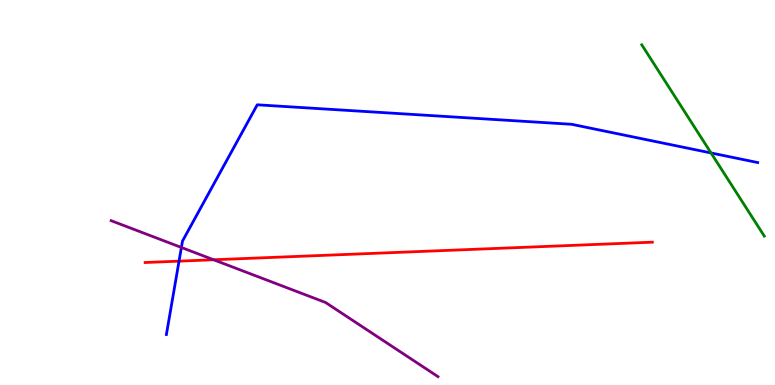[{'lines': ['blue', 'red'], 'intersections': [{'x': 2.31, 'y': 3.22}]}, {'lines': ['green', 'red'], 'intersections': []}, {'lines': ['purple', 'red'], 'intersections': [{'x': 2.76, 'y': 3.25}]}, {'lines': ['blue', 'green'], 'intersections': [{'x': 9.17, 'y': 6.03}]}, {'lines': ['blue', 'purple'], 'intersections': [{'x': 2.34, 'y': 3.57}]}, {'lines': ['green', 'purple'], 'intersections': []}]